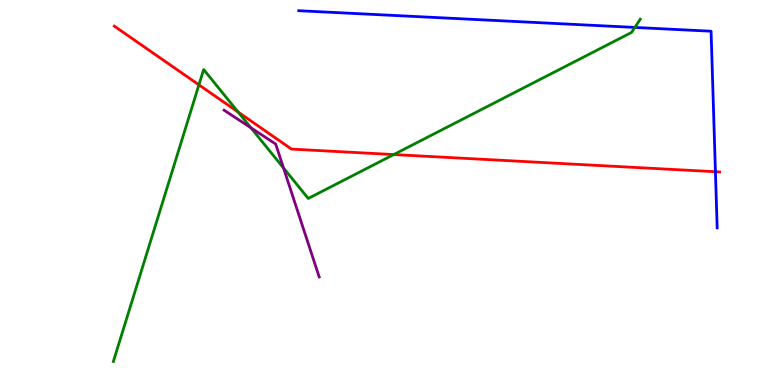[{'lines': ['blue', 'red'], 'intersections': [{'x': 9.23, 'y': 5.54}]}, {'lines': ['green', 'red'], 'intersections': [{'x': 2.57, 'y': 7.8}, {'x': 3.07, 'y': 7.09}, {'x': 5.08, 'y': 5.99}]}, {'lines': ['purple', 'red'], 'intersections': []}, {'lines': ['blue', 'green'], 'intersections': [{'x': 8.19, 'y': 9.29}]}, {'lines': ['blue', 'purple'], 'intersections': []}, {'lines': ['green', 'purple'], 'intersections': [{'x': 3.24, 'y': 6.68}, {'x': 3.66, 'y': 5.64}]}]